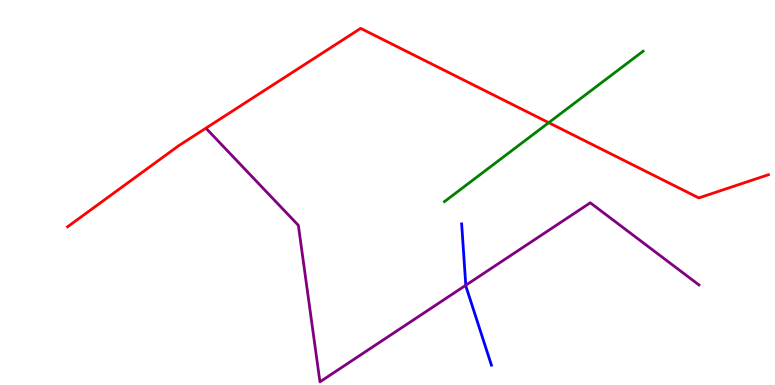[{'lines': ['blue', 'red'], 'intersections': []}, {'lines': ['green', 'red'], 'intersections': [{'x': 7.08, 'y': 6.81}]}, {'lines': ['purple', 'red'], 'intersections': []}, {'lines': ['blue', 'green'], 'intersections': []}, {'lines': ['blue', 'purple'], 'intersections': [{'x': 6.01, 'y': 2.59}]}, {'lines': ['green', 'purple'], 'intersections': []}]